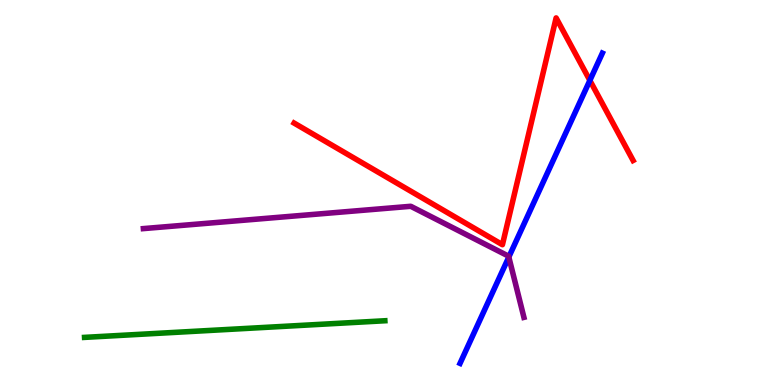[{'lines': ['blue', 'red'], 'intersections': [{'x': 7.61, 'y': 7.91}]}, {'lines': ['green', 'red'], 'intersections': []}, {'lines': ['purple', 'red'], 'intersections': []}, {'lines': ['blue', 'green'], 'intersections': []}, {'lines': ['blue', 'purple'], 'intersections': [{'x': 6.57, 'y': 3.32}]}, {'lines': ['green', 'purple'], 'intersections': []}]